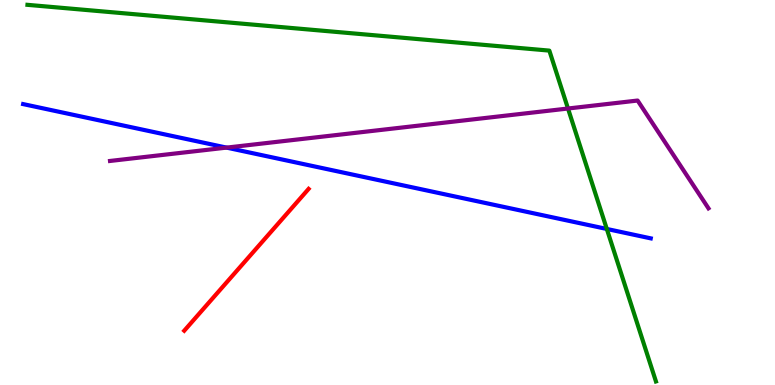[{'lines': ['blue', 'red'], 'intersections': []}, {'lines': ['green', 'red'], 'intersections': []}, {'lines': ['purple', 'red'], 'intersections': []}, {'lines': ['blue', 'green'], 'intersections': [{'x': 7.83, 'y': 4.05}]}, {'lines': ['blue', 'purple'], 'intersections': [{'x': 2.92, 'y': 6.17}]}, {'lines': ['green', 'purple'], 'intersections': [{'x': 7.33, 'y': 7.18}]}]